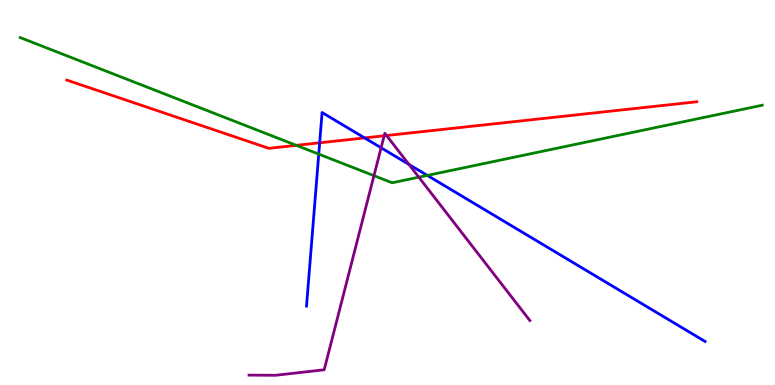[{'lines': ['blue', 'red'], 'intersections': [{'x': 4.12, 'y': 6.29}, {'x': 4.7, 'y': 6.42}]}, {'lines': ['green', 'red'], 'intersections': [{'x': 3.82, 'y': 6.22}]}, {'lines': ['purple', 'red'], 'intersections': [{'x': 4.96, 'y': 6.47}, {'x': 4.99, 'y': 6.48}]}, {'lines': ['blue', 'green'], 'intersections': [{'x': 4.11, 'y': 6.0}, {'x': 5.51, 'y': 5.44}]}, {'lines': ['blue', 'purple'], 'intersections': [{'x': 4.92, 'y': 6.16}, {'x': 5.28, 'y': 5.73}]}, {'lines': ['green', 'purple'], 'intersections': [{'x': 4.83, 'y': 5.44}, {'x': 5.4, 'y': 5.4}]}]